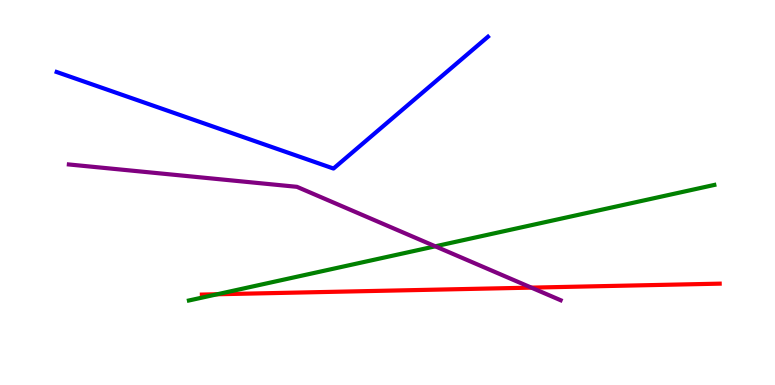[{'lines': ['blue', 'red'], 'intersections': []}, {'lines': ['green', 'red'], 'intersections': [{'x': 2.8, 'y': 2.36}]}, {'lines': ['purple', 'red'], 'intersections': [{'x': 6.86, 'y': 2.53}]}, {'lines': ['blue', 'green'], 'intersections': []}, {'lines': ['blue', 'purple'], 'intersections': []}, {'lines': ['green', 'purple'], 'intersections': [{'x': 5.62, 'y': 3.6}]}]